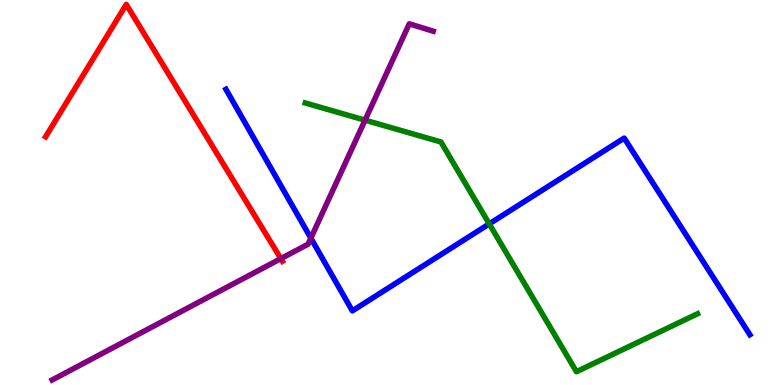[{'lines': ['blue', 'red'], 'intersections': []}, {'lines': ['green', 'red'], 'intersections': []}, {'lines': ['purple', 'red'], 'intersections': [{'x': 3.62, 'y': 3.28}]}, {'lines': ['blue', 'green'], 'intersections': [{'x': 6.31, 'y': 4.18}]}, {'lines': ['blue', 'purple'], 'intersections': [{'x': 4.01, 'y': 3.81}]}, {'lines': ['green', 'purple'], 'intersections': [{'x': 4.71, 'y': 6.88}]}]